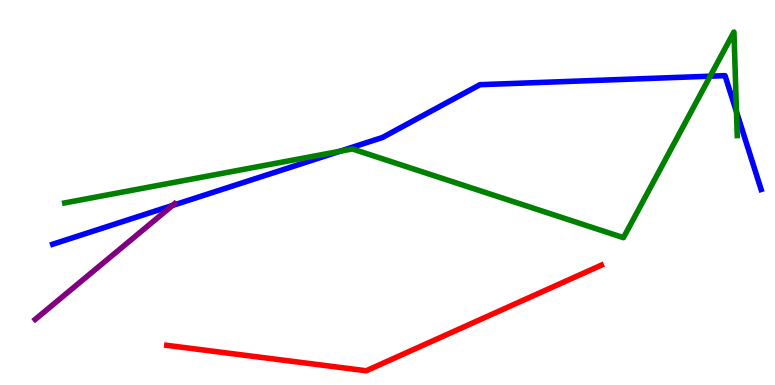[{'lines': ['blue', 'red'], 'intersections': []}, {'lines': ['green', 'red'], 'intersections': []}, {'lines': ['purple', 'red'], 'intersections': []}, {'lines': ['blue', 'green'], 'intersections': [{'x': 4.38, 'y': 6.07}, {'x': 9.16, 'y': 8.02}, {'x': 9.5, 'y': 7.1}]}, {'lines': ['blue', 'purple'], 'intersections': [{'x': 2.23, 'y': 4.66}]}, {'lines': ['green', 'purple'], 'intersections': []}]